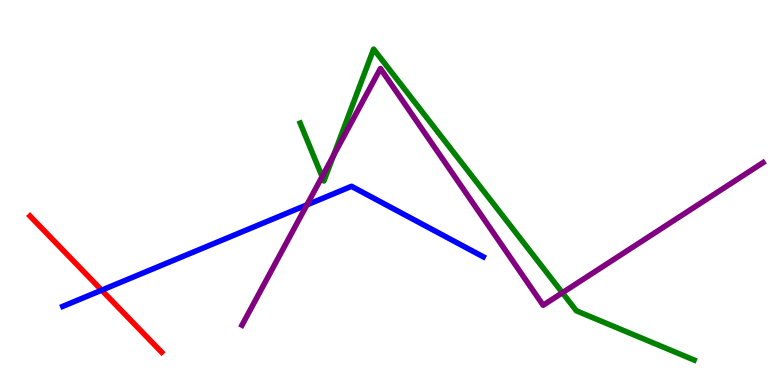[{'lines': ['blue', 'red'], 'intersections': [{'x': 1.31, 'y': 2.46}]}, {'lines': ['green', 'red'], 'intersections': []}, {'lines': ['purple', 'red'], 'intersections': []}, {'lines': ['blue', 'green'], 'intersections': []}, {'lines': ['blue', 'purple'], 'intersections': [{'x': 3.96, 'y': 4.68}]}, {'lines': ['green', 'purple'], 'intersections': [{'x': 4.16, 'y': 5.41}, {'x': 4.3, 'y': 5.96}, {'x': 7.26, 'y': 2.4}]}]